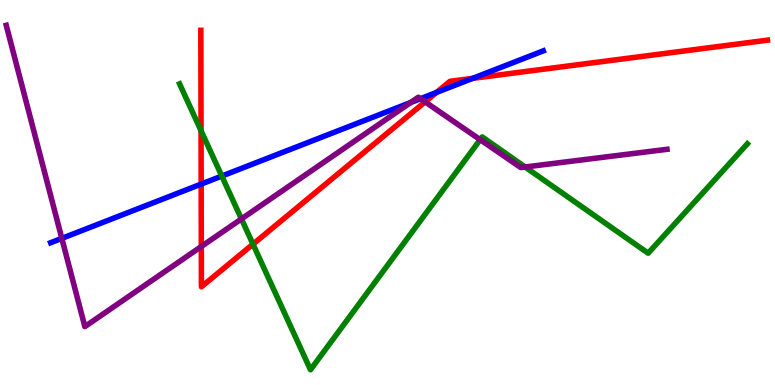[{'lines': ['blue', 'red'], 'intersections': [{'x': 2.6, 'y': 5.22}, {'x': 5.63, 'y': 7.6}, {'x': 6.1, 'y': 7.96}]}, {'lines': ['green', 'red'], 'intersections': [{'x': 2.59, 'y': 6.6}, {'x': 3.26, 'y': 3.66}]}, {'lines': ['purple', 'red'], 'intersections': [{'x': 2.6, 'y': 3.6}, {'x': 5.49, 'y': 7.35}]}, {'lines': ['blue', 'green'], 'intersections': [{'x': 2.86, 'y': 5.43}]}, {'lines': ['blue', 'purple'], 'intersections': [{'x': 0.798, 'y': 3.81}, {'x': 5.3, 'y': 7.34}, {'x': 5.43, 'y': 7.44}]}, {'lines': ['green', 'purple'], 'intersections': [{'x': 3.12, 'y': 4.31}, {'x': 6.2, 'y': 6.37}, {'x': 6.78, 'y': 5.66}]}]